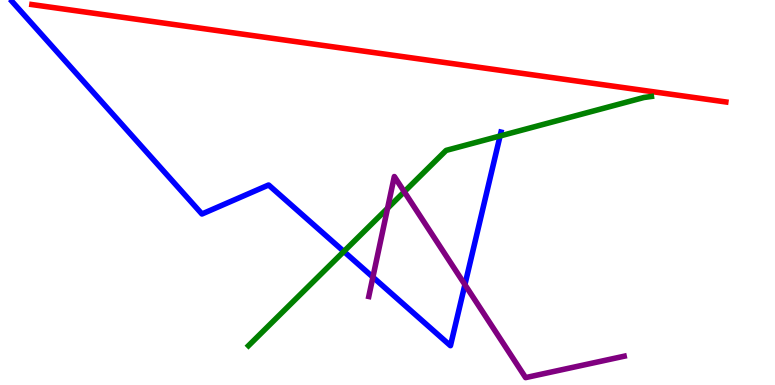[{'lines': ['blue', 'red'], 'intersections': []}, {'lines': ['green', 'red'], 'intersections': []}, {'lines': ['purple', 'red'], 'intersections': []}, {'lines': ['blue', 'green'], 'intersections': [{'x': 4.44, 'y': 3.47}, {'x': 6.45, 'y': 6.47}]}, {'lines': ['blue', 'purple'], 'intersections': [{'x': 4.81, 'y': 2.8}, {'x': 6.0, 'y': 2.61}]}, {'lines': ['green', 'purple'], 'intersections': [{'x': 5.0, 'y': 4.59}, {'x': 5.22, 'y': 5.02}]}]